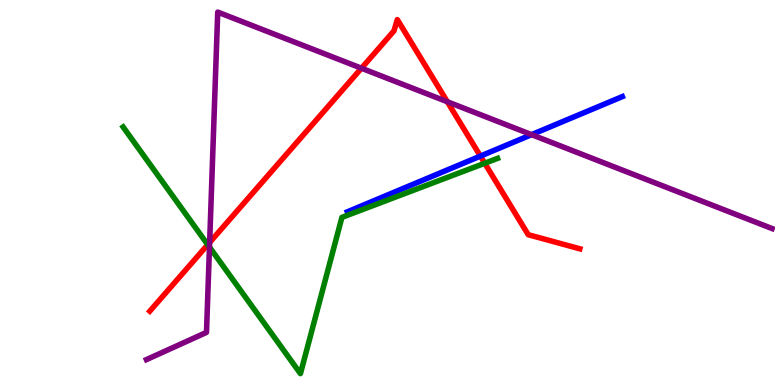[{'lines': ['blue', 'red'], 'intersections': [{'x': 6.2, 'y': 5.95}]}, {'lines': ['green', 'red'], 'intersections': [{'x': 2.68, 'y': 3.64}, {'x': 6.25, 'y': 5.76}]}, {'lines': ['purple', 'red'], 'intersections': [{'x': 2.71, 'y': 3.7}, {'x': 4.66, 'y': 8.23}, {'x': 5.77, 'y': 7.36}]}, {'lines': ['blue', 'green'], 'intersections': []}, {'lines': ['blue', 'purple'], 'intersections': [{'x': 6.86, 'y': 6.5}]}, {'lines': ['green', 'purple'], 'intersections': [{'x': 2.7, 'y': 3.58}]}]